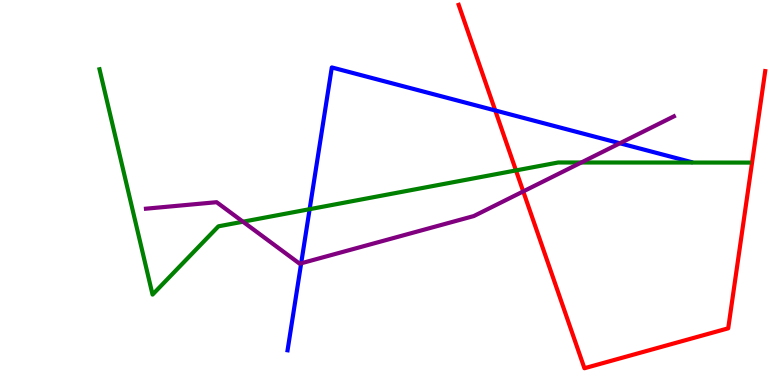[{'lines': ['blue', 'red'], 'intersections': [{'x': 6.39, 'y': 7.13}]}, {'lines': ['green', 'red'], 'intersections': [{'x': 6.66, 'y': 5.57}]}, {'lines': ['purple', 'red'], 'intersections': [{'x': 6.75, 'y': 5.03}]}, {'lines': ['blue', 'green'], 'intersections': [{'x': 4.0, 'y': 4.57}]}, {'lines': ['blue', 'purple'], 'intersections': [{'x': 3.89, 'y': 3.16}, {'x': 8.0, 'y': 6.28}]}, {'lines': ['green', 'purple'], 'intersections': [{'x': 3.14, 'y': 4.24}, {'x': 7.5, 'y': 5.78}]}]